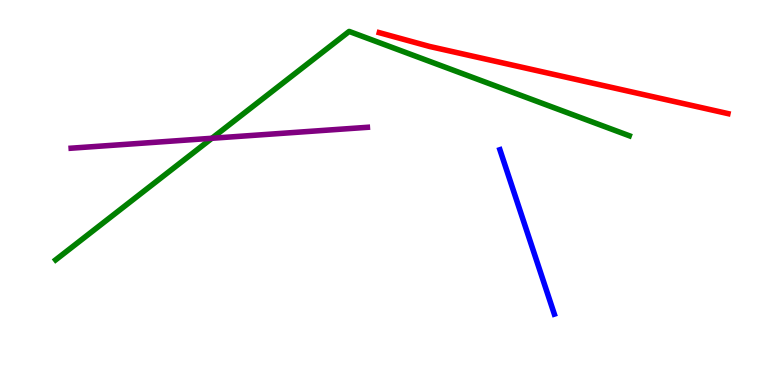[{'lines': ['blue', 'red'], 'intersections': []}, {'lines': ['green', 'red'], 'intersections': []}, {'lines': ['purple', 'red'], 'intersections': []}, {'lines': ['blue', 'green'], 'intersections': []}, {'lines': ['blue', 'purple'], 'intersections': []}, {'lines': ['green', 'purple'], 'intersections': [{'x': 2.73, 'y': 6.41}]}]